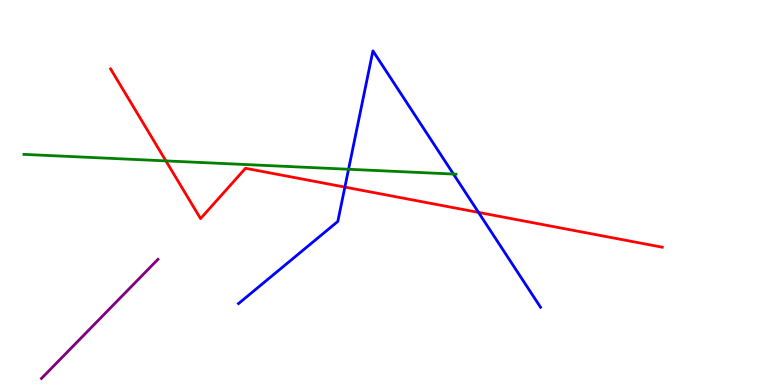[{'lines': ['blue', 'red'], 'intersections': [{'x': 4.45, 'y': 5.14}, {'x': 6.17, 'y': 4.48}]}, {'lines': ['green', 'red'], 'intersections': [{'x': 2.14, 'y': 5.82}]}, {'lines': ['purple', 'red'], 'intersections': []}, {'lines': ['blue', 'green'], 'intersections': [{'x': 4.5, 'y': 5.6}, {'x': 5.85, 'y': 5.48}]}, {'lines': ['blue', 'purple'], 'intersections': []}, {'lines': ['green', 'purple'], 'intersections': []}]